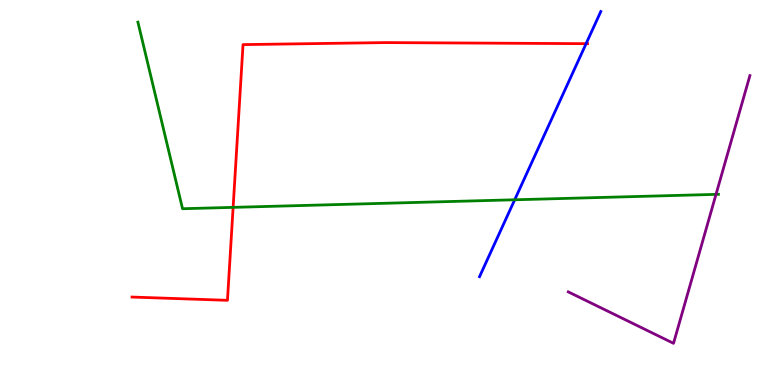[{'lines': ['blue', 'red'], 'intersections': [{'x': 7.56, 'y': 8.87}]}, {'lines': ['green', 'red'], 'intersections': [{'x': 3.01, 'y': 4.61}]}, {'lines': ['purple', 'red'], 'intersections': []}, {'lines': ['blue', 'green'], 'intersections': [{'x': 6.64, 'y': 4.81}]}, {'lines': ['blue', 'purple'], 'intersections': []}, {'lines': ['green', 'purple'], 'intersections': [{'x': 9.24, 'y': 4.95}]}]